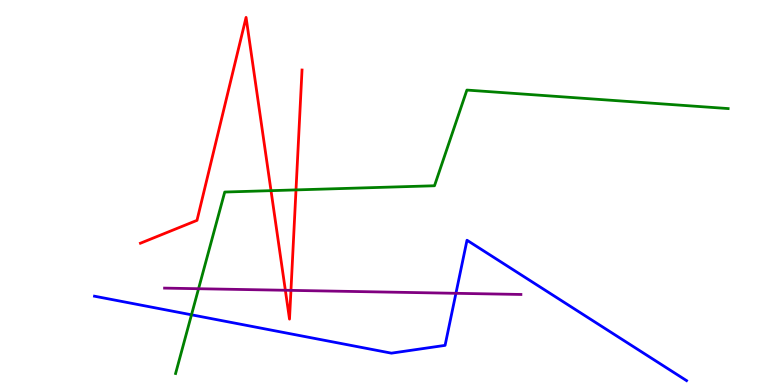[{'lines': ['blue', 'red'], 'intersections': []}, {'lines': ['green', 'red'], 'intersections': [{'x': 3.5, 'y': 5.05}, {'x': 3.82, 'y': 5.07}]}, {'lines': ['purple', 'red'], 'intersections': [{'x': 3.68, 'y': 2.46}, {'x': 3.75, 'y': 2.46}]}, {'lines': ['blue', 'green'], 'intersections': [{'x': 2.47, 'y': 1.82}]}, {'lines': ['blue', 'purple'], 'intersections': [{'x': 5.88, 'y': 2.38}]}, {'lines': ['green', 'purple'], 'intersections': [{'x': 2.56, 'y': 2.5}]}]